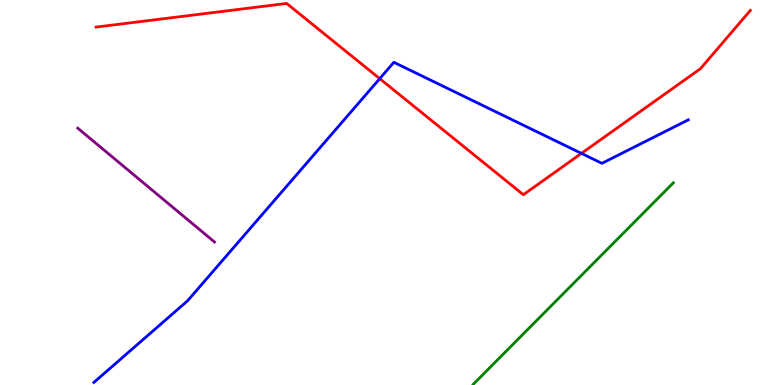[{'lines': ['blue', 'red'], 'intersections': [{'x': 4.9, 'y': 7.96}, {'x': 7.5, 'y': 6.02}]}, {'lines': ['green', 'red'], 'intersections': []}, {'lines': ['purple', 'red'], 'intersections': []}, {'lines': ['blue', 'green'], 'intersections': []}, {'lines': ['blue', 'purple'], 'intersections': []}, {'lines': ['green', 'purple'], 'intersections': []}]